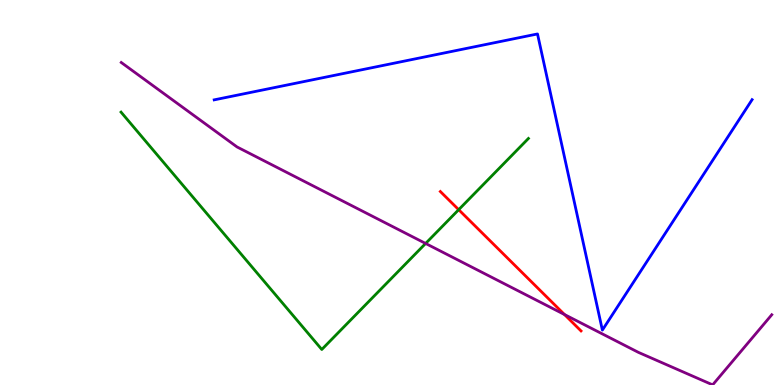[{'lines': ['blue', 'red'], 'intersections': []}, {'lines': ['green', 'red'], 'intersections': [{'x': 5.92, 'y': 4.55}]}, {'lines': ['purple', 'red'], 'intersections': [{'x': 7.28, 'y': 1.83}]}, {'lines': ['blue', 'green'], 'intersections': []}, {'lines': ['blue', 'purple'], 'intersections': []}, {'lines': ['green', 'purple'], 'intersections': [{'x': 5.49, 'y': 3.68}]}]